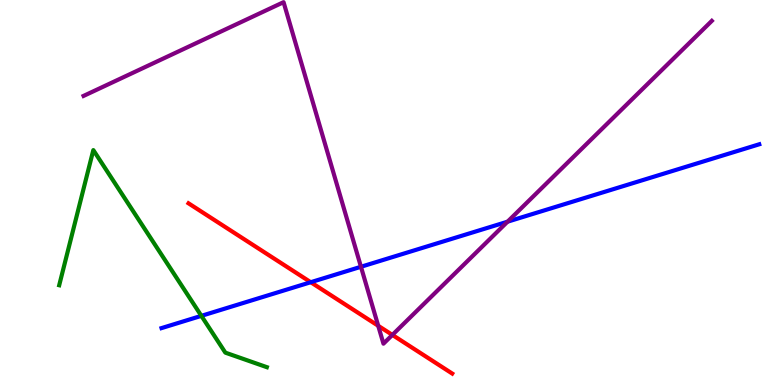[{'lines': ['blue', 'red'], 'intersections': [{'x': 4.01, 'y': 2.67}]}, {'lines': ['green', 'red'], 'intersections': []}, {'lines': ['purple', 'red'], 'intersections': [{'x': 4.88, 'y': 1.54}, {'x': 5.06, 'y': 1.3}]}, {'lines': ['blue', 'green'], 'intersections': [{'x': 2.6, 'y': 1.8}]}, {'lines': ['blue', 'purple'], 'intersections': [{'x': 4.66, 'y': 3.07}, {'x': 6.55, 'y': 4.24}]}, {'lines': ['green', 'purple'], 'intersections': []}]